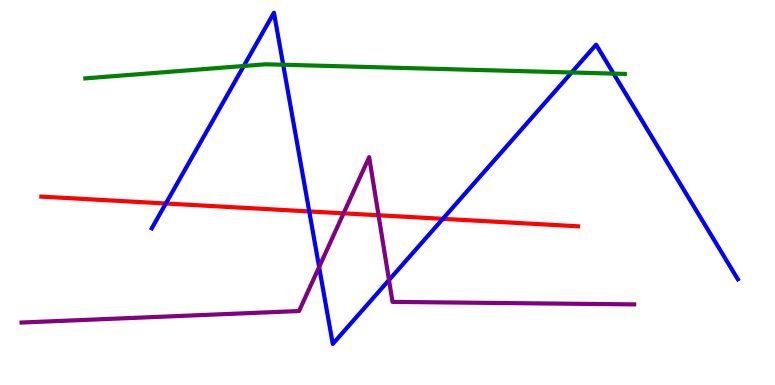[{'lines': ['blue', 'red'], 'intersections': [{'x': 2.14, 'y': 4.71}, {'x': 3.99, 'y': 4.51}, {'x': 5.71, 'y': 4.32}]}, {'lines': ['green', 'red'], 'intersections': []}, {'lines': ['purple', 'red'], 'intersections': [{'x': 4.43, 'y': 4.46}, {'x': 4.88, 'y': 4.41}]}, {'lines': ['blue', 'green'], 'intersections': [{'x': 3.15, 'y': 8.29}, {'x': 3.65, 'y': 8.32}, {'x': 7.38, 'y': 8.12}, {'x': 7.92, 'y': 8.09}]}, {'lines': ['blue', 'purple'], 'intersections': [{'x': 4.12, 'y': 3.06}, {'x': 5.02, 'y': 2.73}]}, {'lines': ['green', 'purple'], 'intersections': []}]